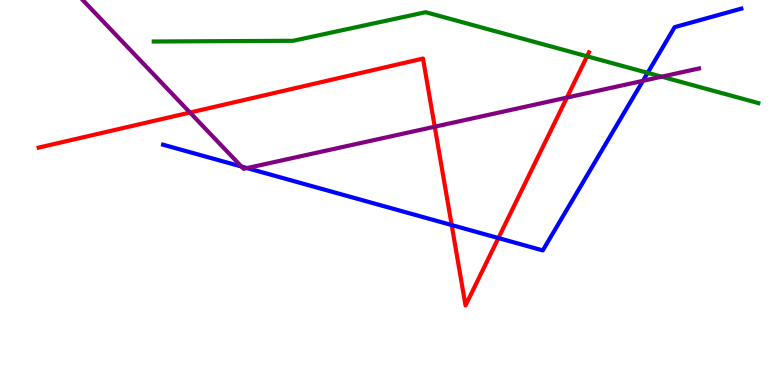[{'lines': ['blue', 'red'], 'intersections': [{'x': 5.83, 'y': 4.15}, {'x': 6.43, 'y': 3.82}]}, {'lines': ['green', 'red'], 'intersections': [{'x': 7.58, 'y': 8.54}]}, {'lines': ['purple', 'red'], 'intersections': [{'x': 2.45, 'y': 7.08}, {'x': 5.61, 'y': 6.71}, {'x': 7.32, 'y': 7.47}]}, {'lines': ['blue', 'green'], 'intersections': [{'x': 8.36, 'y': 8.11}]}, {'lines': ['blue', 'purple'], 'intersections': [{'x': 3.12, 'y': 5.67}, {'x': 3.19, 'y': 5.63}, {'x': 8.3, 'y': 7.9}]}, {'lines': ['green', 'purple'], 'intersections': [{'x': 8.54, 'y': 8.01}]}]